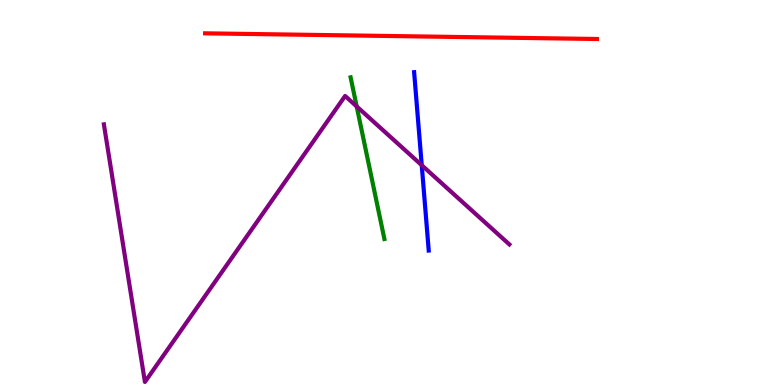[{'lines': ['blue', 'red'], 'intersections': []}, {'lines': ['green', 'red'], 'intersections': []}, {'lines': ['purple', 'red'], 'intersections': []}, {'lines': ['blue', 'green'], 'intersections': []}, {'lines': ['blue', 'purple'], 'intersections': [{'x': 5.44, 'y': 5.71}]}, {'lines': ['green', 'purple'], 'intersections': [{'x': 4.6, 'y': 7.24}]}]